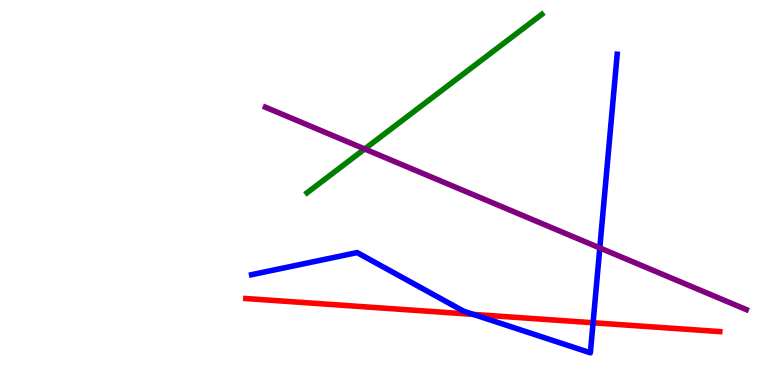[{'lines': ['blue', 'red'], 'intersections': [{'x': 6.11, 'y': 1.83}, {'x': 7.65, 'y': 1.62}]}, {'lines': ['green', 'red'], 'intersections': []}, {'lines': ['purple', 'red'], 'intersections': []}, {'lines': ['blue', 'green'], 'intersections': []}, {'lines': ['blue', 'purple'], 'intersections': [{'x': 7.74, 'y': 3.56}]}, {'lines': ['green', 'purple'], 'intersections': [{'x': 4.71, 'y': 6.13}]}]